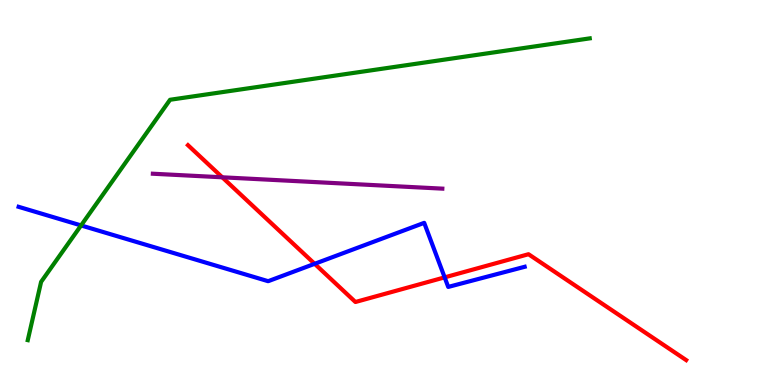[{'lines': ['blue', 'red'], 'intersections': [{'x': 4.06, 'y': 3.15}, {'x': 5.74, 'y': 2.8}]}, {'lines': ['green', 'red'], 'intersections': []}, {'lines': ['purple', 'red'], 'intersections': [{'x': 2.87, 'y': 5.39}]}, {'lines': ['blue', 'green'], 'intersections': [{'x': 1.05, 'y': 4.14}]}, {'lines': ['blue', 'purple'], 'intersections': []}, {'lines': ['green', 'purple'], 'intersections': []}]